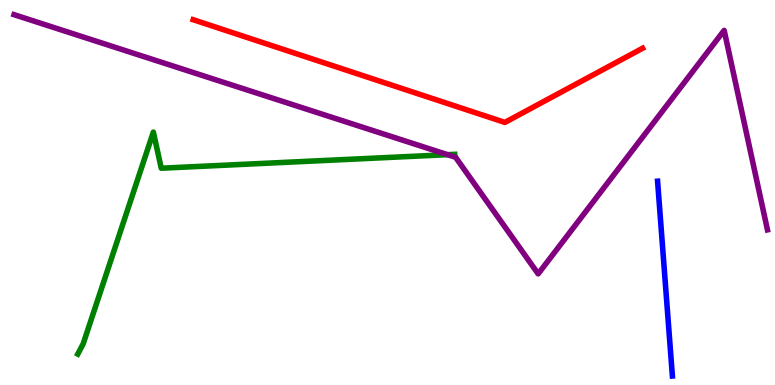[{'lines': ['blue', 'red'], 'intersections': []}, {'lines': ['green', 'red'], 'intersections': []}, {'lines': ['purple', 'red'], 'intersections': []}, {'lines': ['blue', 'green'], 'intersections': []}, {'lines': ['blue', 'purple'], 'intersections': []}, {'lines': ['green', 'purple'], 'intersections': [{'x': 5.77, 'y': 5.98}]}]